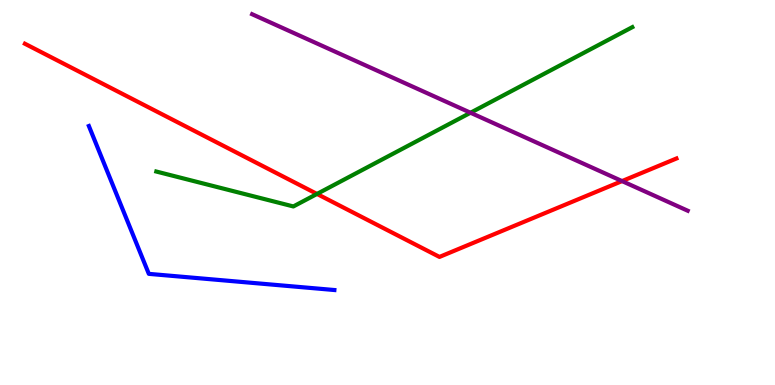[{'lines': ['blue', 'red'], 'intersections': []}, {'lines': ['green', 'red'], 'intersections': [{'x': 4.09, 'y': 4.96}]}, {'lines': ['purple', 'red'], 'intersections': [{'x': 8.03, 'y': 5.3}]}, {'lines': ['blue', 'green'], 'intersections': []}, {'lines': ['blue', 'purple'], 'intersections': []}, {'lines': ['green', 'purple'], 'intersections': [{'x': 6.07, 'y': 7.07}]}]